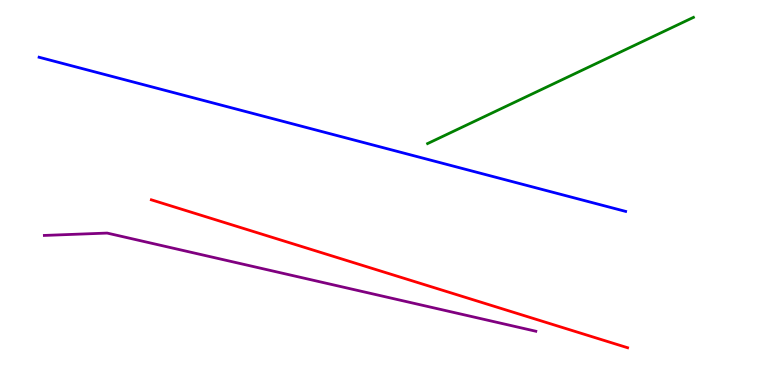[{'lines': ['blue', 'red'], 'intersections': []}, {'lines': ['green', 'red'], 'intersections': []}, {'lines': ['purple', 'red'], 'intersections': []}, {'lines': ['blue', 'green'], 'intersections': []}, {'lines': ['blue', 'purple'], 'intersections': []}, {'lines': ['green', 'purple'], 'intersections': []}]